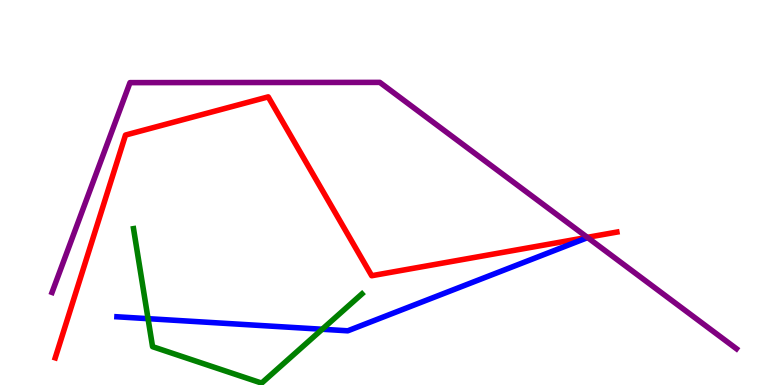[{'lines': ['blue', 'red'], 'intersections': []}, {'lines': ['green', 'red'], 'intersections': []}, {'lines': ['purple', 'red'], 'intersections': [{'x': 7.58, 'y': 3.84}]}, {'lines': ['blue', 'green'], 'intersections': [{'x': 1.91, 'y': 1.72}, {'x': 4.16, 'y': 1.45}]}, {'lines': ['blue', 'purple'], 'intersections': []}, {'lines': ['green', 'purple'], 'intersections': []}]